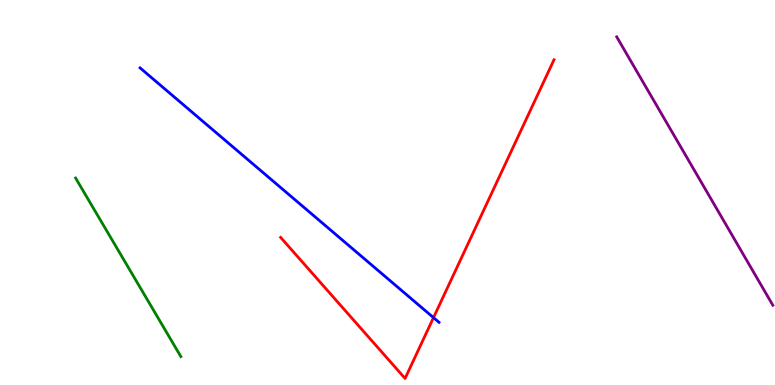[{'lines': ['blue', 'red'], 'intersections': [{'x': 5.59, 'y': 1.75}]}, {'lines': ['green', 'red'], 'intersections': []}, {'lines': ['purple', 'red'], 'intersections': []}, {'lines': ['blue', 'green'], 'intersections': []}, {'lines': ['blue', 'purple'], 'intersections': []}, {'lines': ['green', 'purple'], 'intersections': []}]